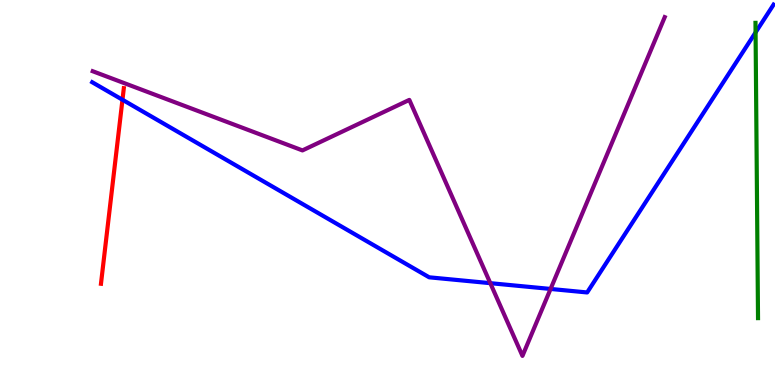[{'lines': ['blue', 'red'], 'intersections': [{'x': 1.58, 'y': 7.41}]}, {'lines': ['green', 'red'], 'intersections': []}, {'lines': ['purple', 'red'], 'intersections': []}, {'lines': ['blue', 'green'], 'intersections': [{'x': 9.75, 'y': 9.16}]}, {'lines': ['blue', 'purple'], 'intersections': [{'x': 6.33, 'y': 2.64}, {'x': 7.1, 'y': 2.49}]}, {'lines': ['green', 'purple'], 'intersections': []}]